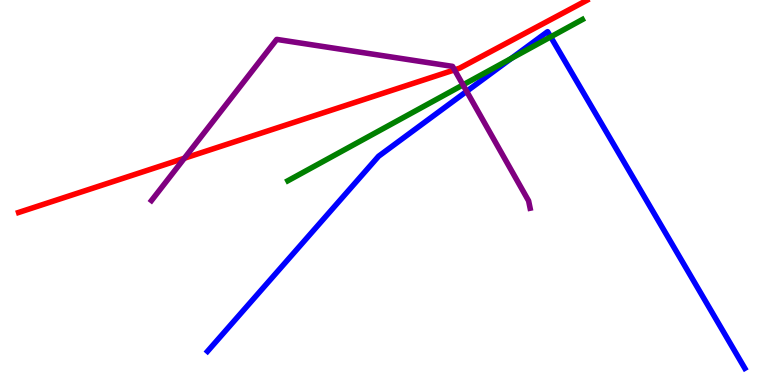[{'lines': ['blue', 'red'], 'intersections': []}, {'lines': ['green', 'red'], 'intersections': []}, {'lines': ['purple', 'red'], 'intersections': [{'x': 2.38, 'y': 5.89}, {'x': 5.86, 'y': 8.19}]}, {'lines': ['blue', 'green'], 'intersections': [{'x': 6.6, 'y': 8.48}, {'x': 7.11, 'y': 9.04}]}, {'lines': ['blue', 'purple'], 'intersections': [{'x': 6.02, 'y': 7.63}]}, {'lines': ['green', 'purple'], 'intersections': [{'x': 5.97, 'y': 7.8}]}]